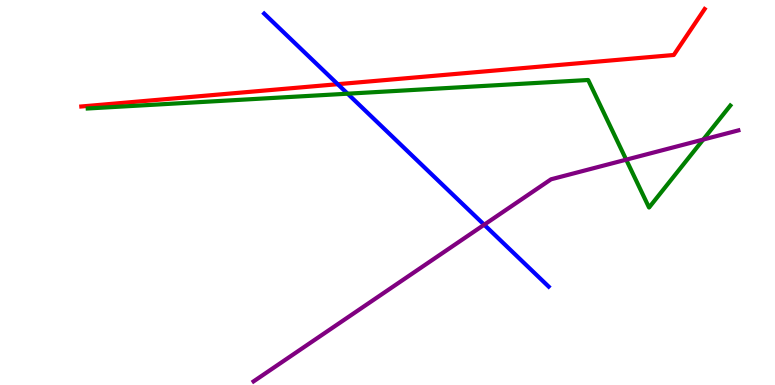[{'lines': ['blue', 'red'], 'intersections': [{'x': 4.36, 'y': 7.81}]}, {'lines': ['green', 'red'], 'intersections': []}, {'lines': ['purple', 'red'], 'intersections': []}, {'lines': ['blue', 'green'], 'intersections': [{'x': 4.49, 'y': 7.57}]}, {'lines': ['blue', 'purple'], 'intersections': [{'x': 6.25, 'y': 4.16}]}, {'lines': ['green', 'purple'], 'intersections': [{'x': 8.08, 'y': 5.85}, {'x': 9.07, 'y': 6.38}]}]